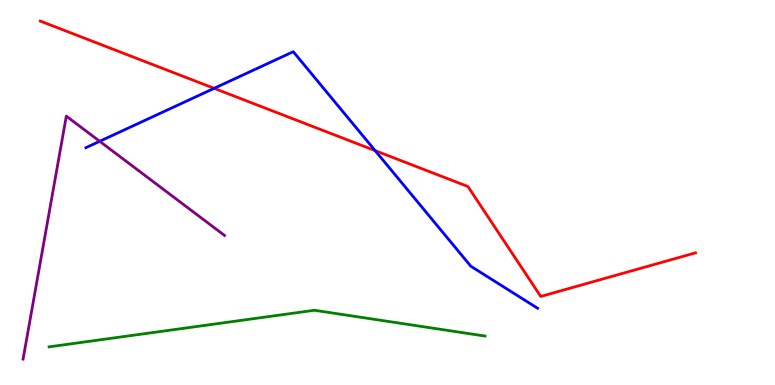[{'lines': ['blue', 'red'], 'intersections': [{'x': 2.76, 'y': 7.71}, {'x': 4.84, 'y': 6.09}]}, {'lines': ['green', 'red'], 'intersections': []}, {'lines': ['purple', 'red'], 'intersections': []}, {'lines': ['blue', 'green'], 'intersections': []}, {'lines': ['blue', 'purple'], 'intersections': [{'x': 1.29, 'y': 6.33}]}, {'lines': ['green', 'purple'], 'intersections': []}]